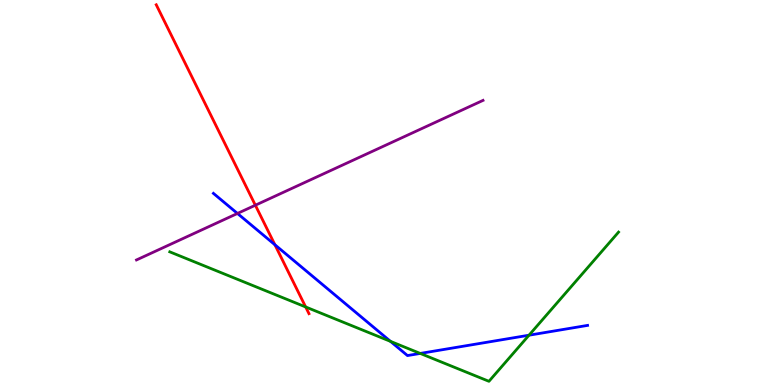[{'lines': ['blue', 'red'], 'intersections': [{'x': 3.55, 'y': 3.64}]}, {'lines': ['green', 'red'], 'intersections': [{'x': 3.94, 'y': 2.03}]}, {'lines': ['purple', 'red'], 'intersections': [{'x': 3.29, 'y': 4.67}]}, {'lines': ['blue', 'green'], 'intersections': [{'x': 5.04, 'y': 1.13}, {'x': 5.42, 'y': 0.82}, {'x': 6.83, 'y': 1.29}]}, {'lines': ['blue', 'purple'], 'intersections': [{'x': 3.06, 'y': 4.46}]}, {'lines': ['green', 'purple'], 'intersections': []}]